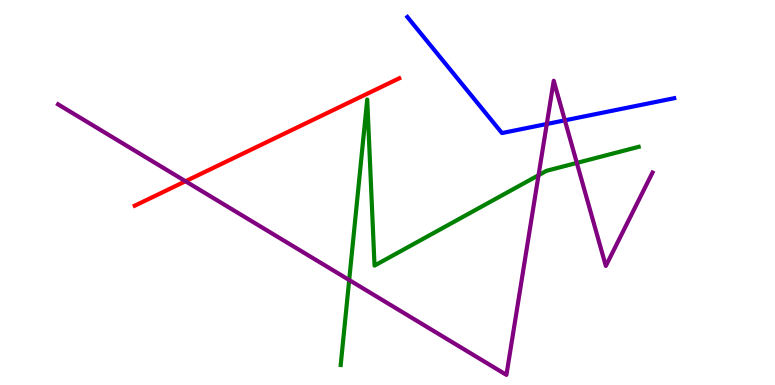[{'lines': ['blue', 'red'], 'intersections': []}, {'lines': ['green', 'red'], 'intersections': []}, {'lines': ['purple', 'red'], 'intersections': [{'x': 2.39, 'y': 5.29}]}, {'lines': ['blue', 'green'], 'intersections': []}, {'lines': ['blue', 'purple'], 'intersections': [{'x': 7.06, 'y': 6.78}, {'x': 7.29, 'y': 6.87}]}, {'lines': ['green', 'purple'], 'intersections': [{'x': 4.51, 'y': 2.73}, {'x': 6.95, 'y': 5.45}, {'x': 7.44, 'y': 5.77}]}]